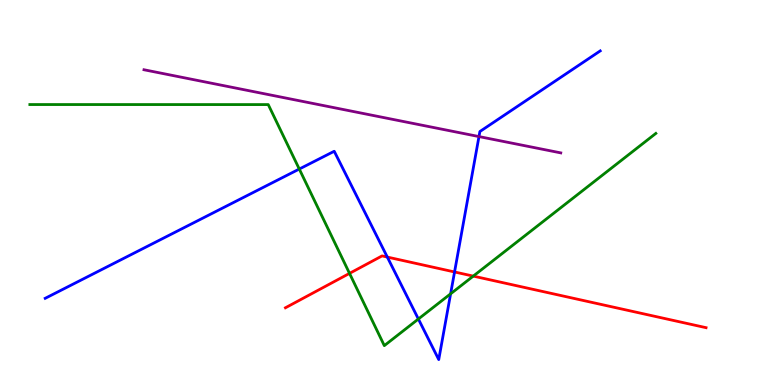[{'lines': ['blue', 'red'], 'intersections': [{'x': 5.0, 'y': 3.32}, {'x': 5.87, 'y': 2.94}]}, {'lines': ['green', 'red'], 'intersections': [{'x': 4.51, 'y': 2.9}, {'x': 6.11, 'y': 2.83}]}, {'lines': ['purple', 'red'], 'intersections': []}, {'lines': ['blue', 'green'], 'intersections': [{'x': 3.86, 'y': 5.61}, {'x': 5.4, 'y': 1.71}, {'x': 5.81, 'y': 2.37}]}, {'lines': ['blue', 'purple'], 'intersections': [{'x': 6.18, 'y': 6.45}]}, {'lines': ['green', 'purple'], 'intersections': []}]